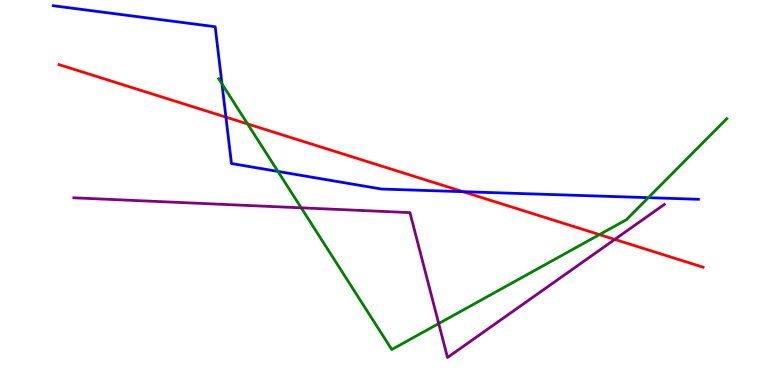[{'lines': ['blue', 'red'], 'intersections': [{'x': 2.92, 'y': 6.96}, {'x': 5.97, 'y': 5.02}]}, {'lines': ['green', 'red'], 'intersections': [{'x': 3.19, 'y': 6.78}, {'x': 7.73, 'y': 3.91}]}, {'lines': ['purple', 'red'], 'intersections': [{'x': 7.93, 'y': 3.78}]}, {'lines': ['blue', 'green'], 'intersections': [{'x': 2.86, 'y': 7.82}, {'x': 3.59, 'y': 5.55}, {'x': 8.37, 'y': 4.87}]}, {'lines': ['blue', 'purple'], 'intersections': []}, {'lines': ['green', 'purple'], 'intersections': [{'x': 3.89, 'y': 4.6}, {'x': 5.66, 'y': 1.6}]}]